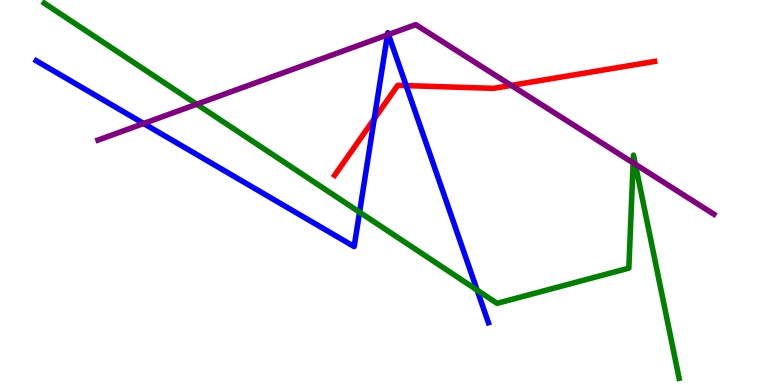[{'lines': ['blue', 'red'], 'intersections': [{'x': 4.83, 'y': 6.91}, {'x': 5.24, 'y': 7.78}]}, {'lines': ['green', 'red'], 'intersections': []}, {'lines': ['purple', 'red'], 'intersections': [{'x': 6.6, 'y': 7.78}]}, {'lines': ['blue', 'green'], 'intersections': [{'x': 4.64, 'y': 4.49}, {'x': 6.16, 'y': 2.47}]}, {'lines': ['blue', 'purple'], 'intersections': [{'x': 1.85, 'y': 6.79}, {'x': 5.0, 'y': 9.09}, {'x': 5.01, 'y': 9.1}]}, {'lines': ['green', 'purple'], 'intersections': [{'x': 2.54, 'y': 7.29}, {'x': 8.17, 'y': 5.77}, {'x': 8.2, 'y': 5.73}]}]